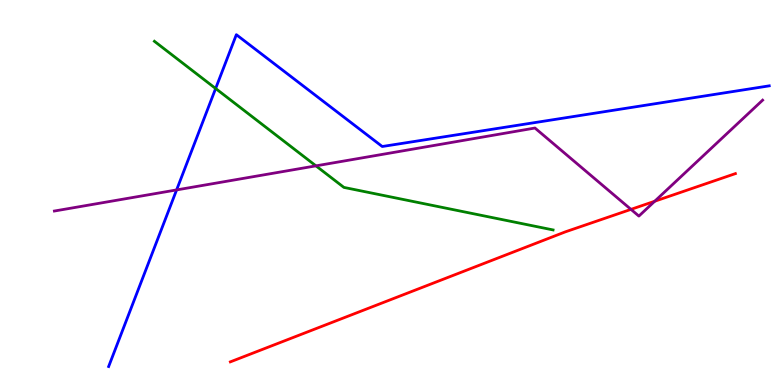[{'lines': ['blue', 'red'], 'intersections': []}, {'lines': ['green', 'red'], 'intersections': []}, {'lines': ['purple', 'red'], 'intersections': [{'x': 8.14, 'y': 4.56}, {'x': 8.45, 'y': 4.77}]}, {'lines': ['blue', 'green'], 'intersections': [{'x': 2.78, 'y': 7.7}]}, {'lines': ['blue', 'purple'], 'intersections': [{'x': 2.28, 'y': 5.07}]}, {'lines': ['green', 'purple'], 'intersections': [{'x': 4.08, 'y': 5.69}]}]